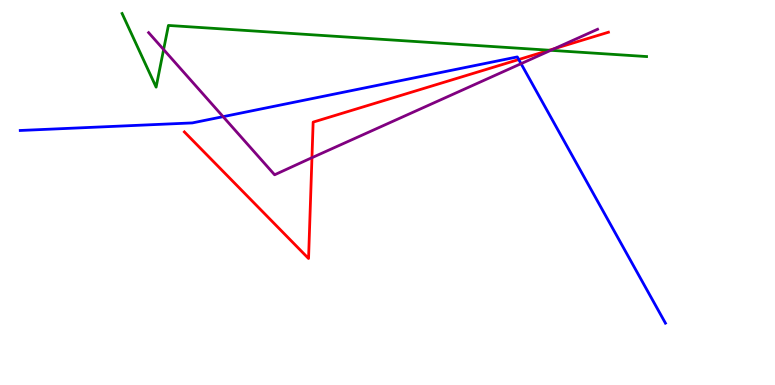[{'lines': ['blue', 'red'], 'intersections': [{'x': 6.69, 'y': 8.45}]}, {'lines': ['green', 'red'], 'intersections': [{'x': 7.09, 'y': 8.7}]}, {'lines': ['purple', 'red'], 'intersections': [{'x': 4.03, 'y': 5.9}, {'x': 7.15, 'y': 8.74}]}, {'lines': ['blue', 'green'], 'intersections': []}, {'lines': ['blue', 'purple'], 'intersections': [{'x': 2.88, 'y': 6.97}, {'x': 6.72, 'y': 8.35}]}, {'lines': ['green', 'purple'], 'intersections': [{'x': 2.11, 'y': 8.71}, {'x': 7.11, 'y': 8.69}]}]